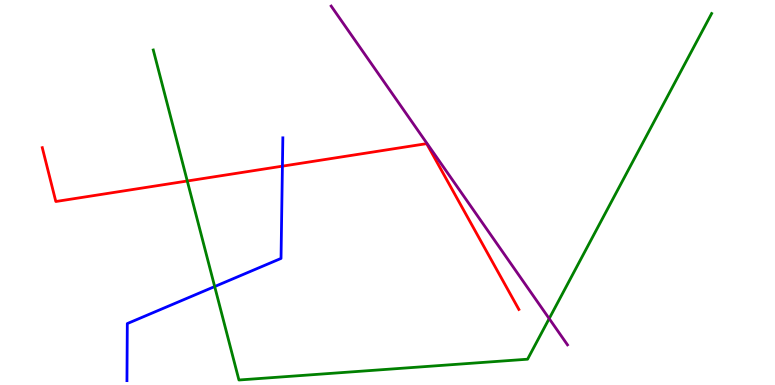[{'lines': ['blue', 'red'], 'intersections': [{'x': 3.64, 'y': 5.68}]}, {'lines': ['green', 'red'], 'intersections': [{'x': 2.42, 'y': 5.3}]}, {'lines': ['purple', 'red'], 'intersections': []}, {'lines': ['blue', 'green'], 'intersections': [{'x': 2.77, 'y': 2.56}]}, {'lines': ['blue', 'purple'], 'intersections': []}, {'lines': ['green', 'purple'], 'intersections': [{'x': 7.09, 'y': 1.72}]}]